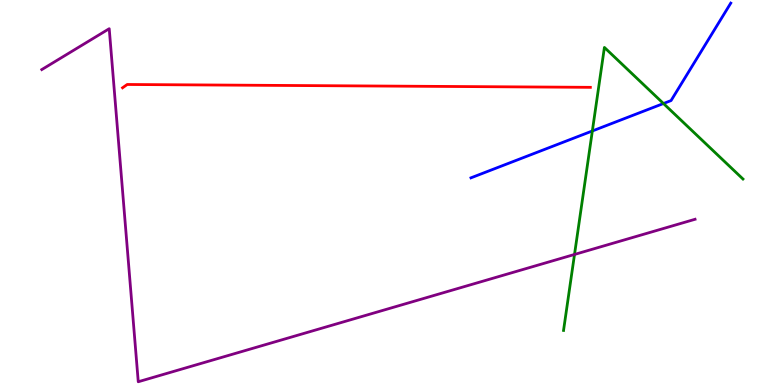[{'lines': ['blue', 'red'], 'intersections': []}, {'lines': ['green', 'red'], 'intersections': []}, {'lines': ['purple', 'red'], 'intersections': []}, {'lines': ['blue', 'green'], 'intersections': [{'x': 7.64, 'y': 6.6}, {'x': 8.56, 'y': 7.31}]}, {'lines': ['blue', 'purple'], 'intersections': []}, {'lines': ['green', 'purple'], 'intersections': [{'x': 7.41, 'y': 3.39}]}]